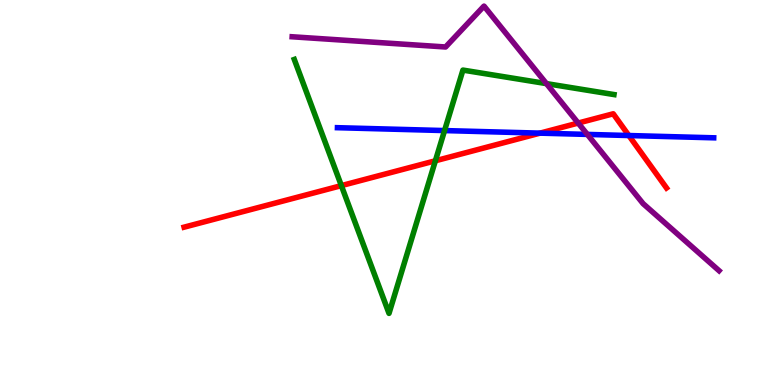[{'lines': ['blue', 'red'], 'intersections': [{'x': 6.97, 'y': 6.54}, {'x': 8.11, 'y': 6.48}]}, {'lines': ['green', 'red'], 'intersections': [{'x': 4.4, 'y': 5.18}, {'x': 5.62, 'y': 5.82}]}, {'lines': ['purple', 'red'], 'intersections': [{'x': 7.46, 'y': 6.8}]}, {'lines': ['blue', 'green'], 'intersections': [{'x': 5.74, 'y': 6.61}]}, {'lines': ['blue', 'purple'], 'intersections': [{'x': 7.58, 'y': 6.51}]}, {'lines': ['green', 'purple'], 'intersections': [{'x': 7.05, 'y': 7.83}]}]